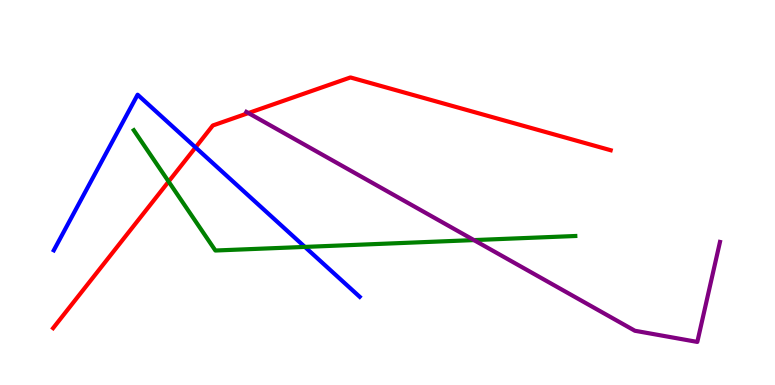[{'lines': ['blue', 'red'], 'intersections': [{'x': 2.52, 'y': 6.17}]}, {'lines': ['green', 'red'], 'intersections': [{'x': 2.18, 'y': 5.28}]}, {'lines': ['purple', 'red'], 'intersections': [{'x': 3.21, 'y': 7.06}]}, {'lines': ['blue', 'green'], 'intersections': [{'x': 3.93, 'y': 3.59}]}, {'lines': ['blue', 'purple'], 'intersections': []}, {'lines': ['green', 'purple'], 'intersections': [{'x': 6.12, 'y': 3.76}]}]